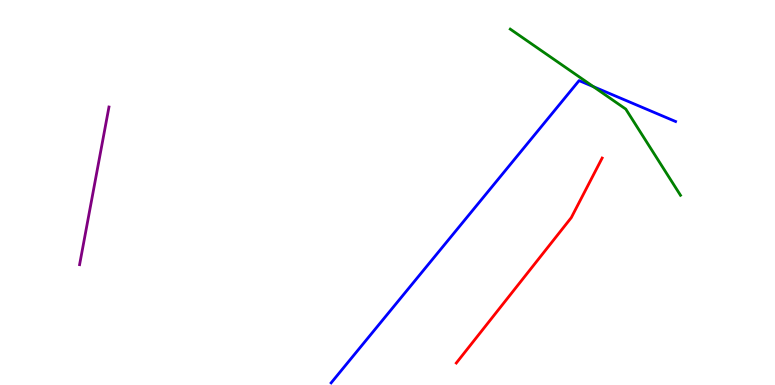[{'lines': ['blue', 'red'], 'intersections': []}, {'lines': ['green', 'red'], 'intersections': []}, {'lines': ['purple', 'red'], 'intersections': []}, {'lines': ['blue', 'green'], 'intersections': [{'x': 7.66, 'y': 7.75}]}, {'lines': ['blue', 'purple'], 'intersections': []}, {'lines': ['green', 'purple'], 'intersections': []}]